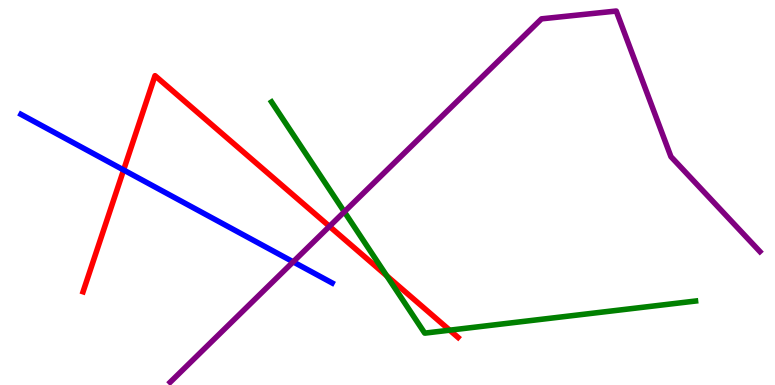[{'lines': ['blue', 'red'], 'intersections': [{'x': 1.6, 'y': 5.59}]}, {'lines': ['green', 'red'], 'intersections': [{'x': 4.99, 'y': 2.84}, {'x': 5.8, 'y': 1.42}]}, {'lines': ['purple', 'red'], 'intersections': [{'x': 4.25, 'y': 4.12}]}, {'lines': ['blue', 'green'], 'intersections': []}, {'lines': ['blue', 'purple'], 'intersections': [{'x': 3.78, 'y': 3.2}]}, {'lines': ['green', 'purple'], 'intersections': [{'x': 4.44, 'y': 4.5}]}]